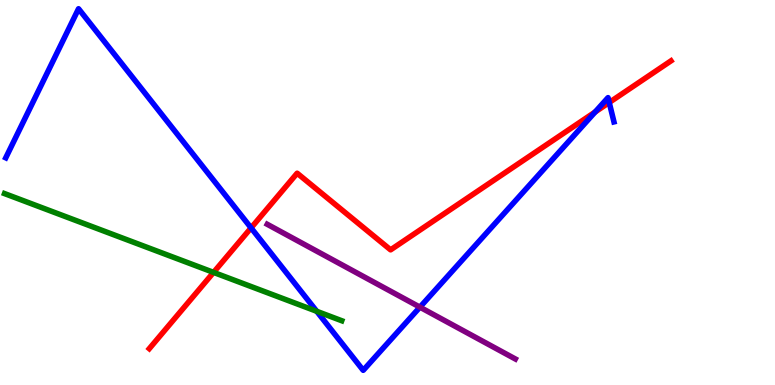[{'lines': ['blue', 'red'], 'intersections': [{'x': 3.24, 'y': 4.08}, {'x': 7.68, 'y': 7.09}, {'x': 7.86, 'y': 7.34}]}, {'lines': ['green', 'red'], 'intersections': [{'x': 2.76, 'y': 2.92}]}, {'lines': ['purple', 'red'], 'intersections': []}, {'lines': ['blue', 'green'], 'intersections': [{'x': 4.09, 'y': 1.91}]}, {'lines': ['blue', 'purple'], 'intersections': [{'x': 5.42, 'y': 2.02}]}, {'lines': ['green', 'purple'], 'intersections': []}]